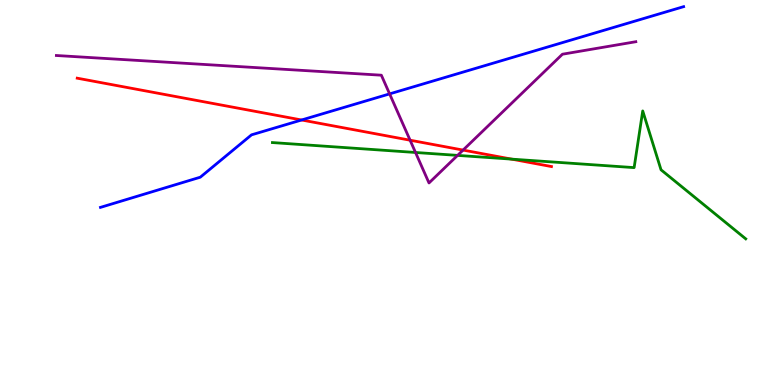[{'lines': ['blue', 'red'], 'intersections': [{'x': 3.89, 'y': 6.88}]}, {'lines': ['green', 'red'], 'intersections': [{'x': 6.6, 'y': 5.87}]}, {'lines': ['purple', 'red'], 'intersections': [{'x': 5.29, 'y': 6.36}, {'x': 5.98, 'y': 6.1}]}, {'lines': ['blue', 'green'], 'intersections': []}, {'lines': ['blue', 'purple'], 'intersections': [{'x': 5.03, 'y': 7.56}]}, {'lines': ['green', 'purple'], 'intersections': [{'x': 5.36, 'y': 6.04}, {'x': 5.9, 'y': 5.96}]}]